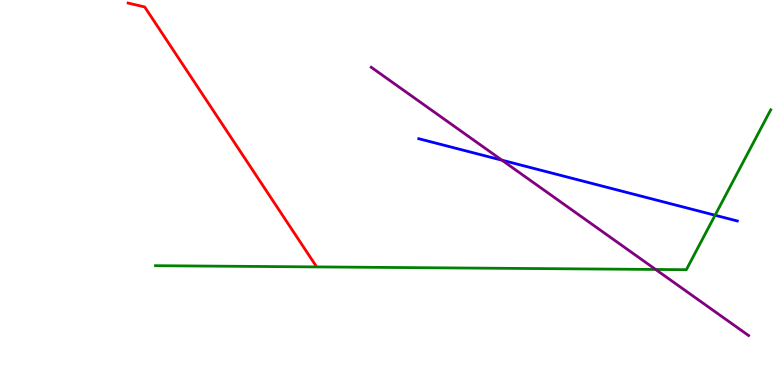[{'lines': ['blue', 'red'], 'intersections': []}, {'lines': ['green', 'red'], 'intersections': []}, {'lines': ['purple', 'red'], 'intersections': []}, {'lines': ['blue', 'green'], 'intersections': [{'x': 9.23, 'y': 4.41}]}, {'lines': ['blue', 'purple'], 'intersections': [{'x': 6.48, 'y': 5.84}]}, {'lines': ['green', 'purple'], 'intersections': [{'x': 8.46, 'y': 3.0}]}]